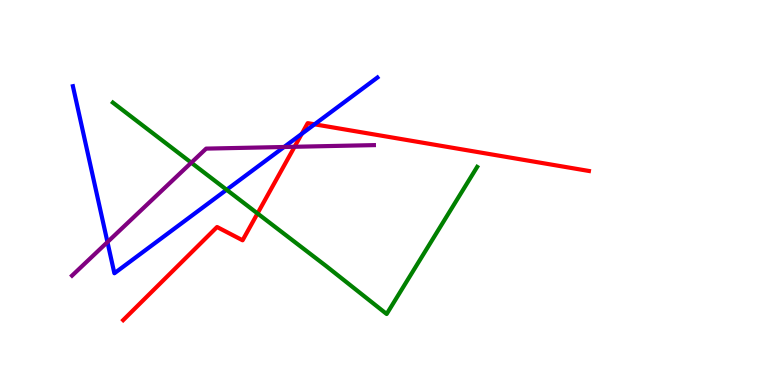[{'lines': ['blue', 'red'], 'intersections': [{'x': 3.89, 'y': 6.52}, {'x': 4.06, 'y': 6.77}]}, {'lines': ['green', 'red'], 'intersections': [{'x': 3.32, 'y': 4.46}]}, {'lines': ['purple', 'red'], 'intersections': [{'x': 3.8, 'y': 6.19}]}, {'lines': ['blue', 'green'], 'intersections': [{'x': 2.92, 'y': 5.07}]}, {'lines': ['blue', 'purple'], 'intersections': [{'x': 1.39, 'y': 3.71}, {'x': 3.67, 'y': 6.18}]}, {'lines': ['green', 'purple'], 'intersections': [{'x': 2.47, 'y': 5.77}]}]